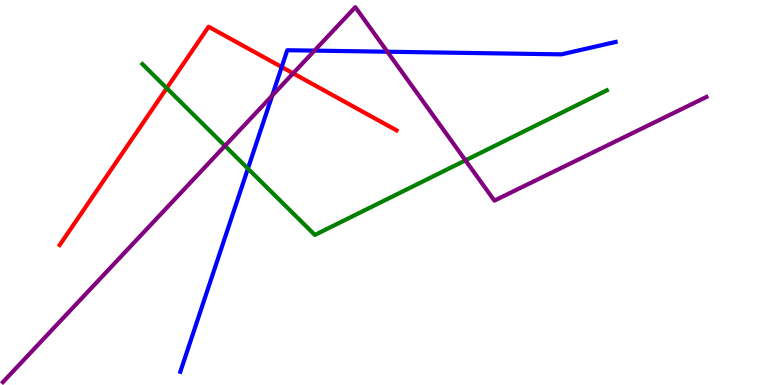[{'lines': ['blue', 'red'], 'intersections': [{'x': 3.63, 'y': 8.26}]}, {'lines': ['green', 'red'], 'intersections': [{'x': 2.15, 'y': 7.71}]}, {'lines': ['purple', 'red'], 'intersections': [{'x': 3.78, 'y': 8.1}]}, {'lines': ['blue', 'green'], 'intersections': [{'x': 3.2, 'y': 5.62}]}, {'lines': ['blue', 'purple'], 'intersections': [{'x': 3.51, 'y': 7.52}, {'x': 4.06, 'y': 8.69}, {'x': 5.0, 'y': 8.66}]}, {'lines': ['green', 'purple'], 'intersections': [{'x': 2.9, 'y': 6.21}, {'x': 6.01, 'y': 5.83}]}]